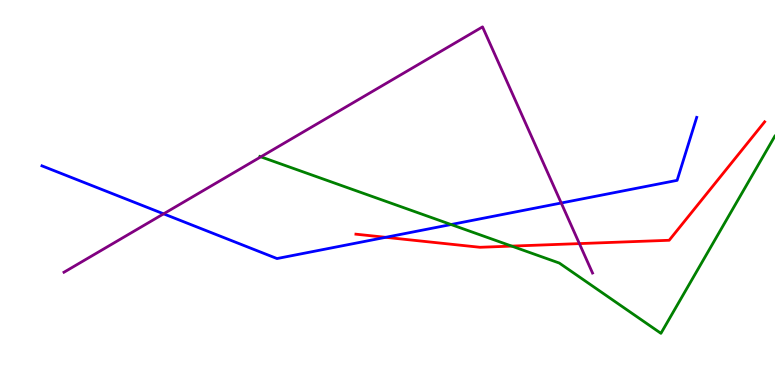[{'lines': ['blue', 'red'], 'intersections': [{'x': 4.98, 'y': 3.84}]}, {'lines': ['green', 'red'], 'intersections': [{'x': 6.6, 'y': 3.61}]}, {'lines': ['purple', 'red'], 'intersections': [{'x': 7.48, 'y': 3.67}]}, {'lines': ['blue', 'green'], 'intersections': [{'x': 5.82, 'y': 4.17}]}, {'lines': ['blue', 'purple'], 'intersections': [{'x': 2.11, 'y': 4.45}, {'x': 7.24, 'y': 4.73}]}, {'lines': ['green', 'purple'], 'intersections': [{'x': 3.37, 'y': 5.93}]}]